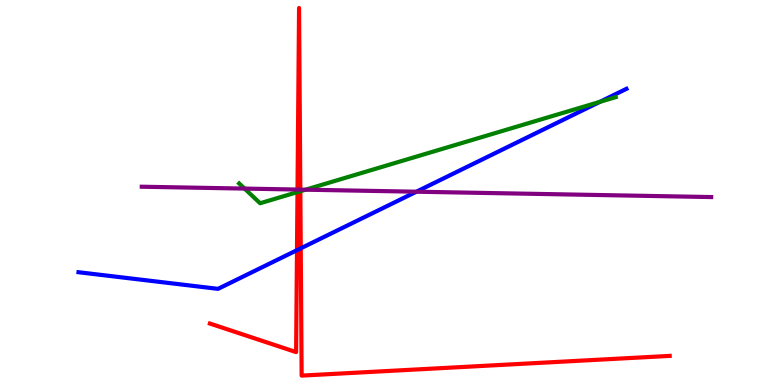[{'lines': ['blue', 'red'], 'intersections': [{'x': 3.83, 'y': 3.5}, {'x': 3.88, 'y': 3.55}]}, {'lines': ['green', 'red'], 'intersections': [{'x': 3.84, 'y': 5.01}, {'x': 3.88, 'y': 5.03}]}, {'lines': ['purple', 'red'], 'intersections': [{'x': 3.84, 'y': 5.08}, {'x': 3.88, 'y': 5.08}]}, {'lines': ['blue', 'green'], 'intersections': [{'x': 7.74, 'y': 7.35}]}, {'lines': ['blue', 'purple'], 'intersections': [{'x': 5.37, 'y': 5.02}]}, {'lines': ['green', 'purple'], 'intersections': [{'x': 3.16, 'y': 5.1}, {'x': 3.94, 'y': 5.07}]}]